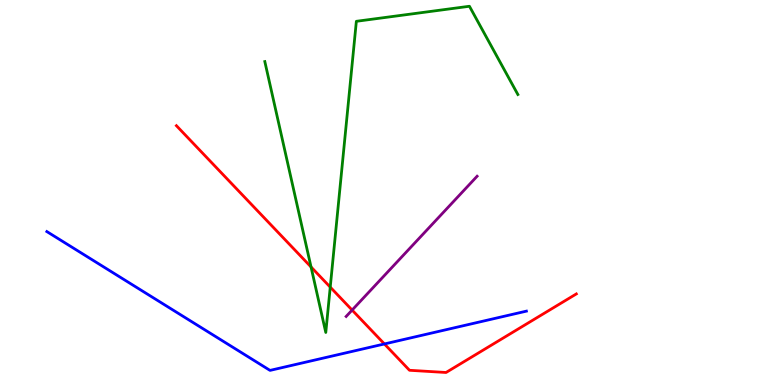[{'lines': ['blue', 'red'], 'intersections': [{'x': 4.96, 'y': 1.07}]}, {'lines': ['green', 'red'], 'intersections': [{'x': 4.01, 'y': 3.07}, {'x': 4.26, 'y': 2.54}]}, {'lines': ['purple', 'red'], 'intersections': [{'x': 4.54, 'y': 1.95}]}, {'lines': ['blue', 'green'], 'intersections': []}, {'lines': ['blue', 'purple'], 'intersections': []}, {'lines': ['green', 'purple'], 'intersections': []}]